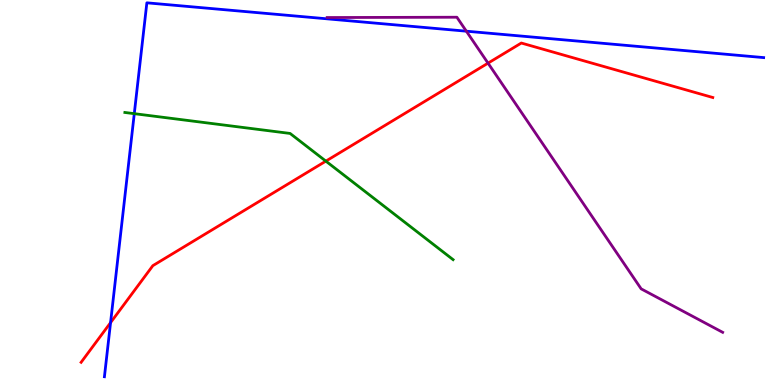[{'lines': ['blue', 'red'], 'intersections': [{'x': 1.43, 'y': 1.62}]}, {'lines': ['green', 'red'], 'intersections': [{'x': 4.2, 'y': 5.81}]}, {'lines': ['purple', 'red'], 'intersections': [{'x': 6.3, 'y': 8.36}]}, {'lines': ['blue', 'green'], 'intersections': [{'x': 1.73, 'y': 7.05}]}, {'lines': ['blue', 'purple'], 'intersections': [{'x': 6.02, 'y': 9.19}]}, {'lines': ['green', 'purple'], 'intersections': []}]